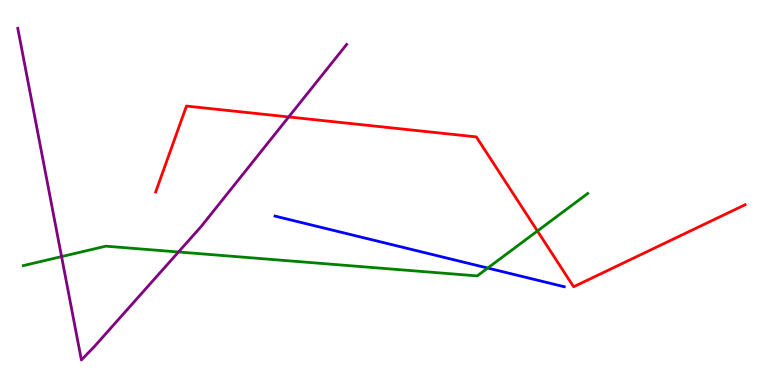[{'lines': ['blue', 'red'], 'intersections': []}, {'lines': ['green', 'red'], 'intersections': [{'x': 6.93, 'y': 4.0}]}, {'lines': ['purple', 'red'], 'intersections': [{'x': 3.73, 'y': 6.96}]}, {'lines': ['blue', 'green'], 'intersections': [{'x': 6.29, 'y': 3.04}]}, {'lines': ['blue', 'purple'], 'intersections': []}, {'lines': ['green', 'purple'], 'intersections': [{'x': 0.794, 'y': 3.33}, {'x': 2.3, 'y': 3.45}]}]